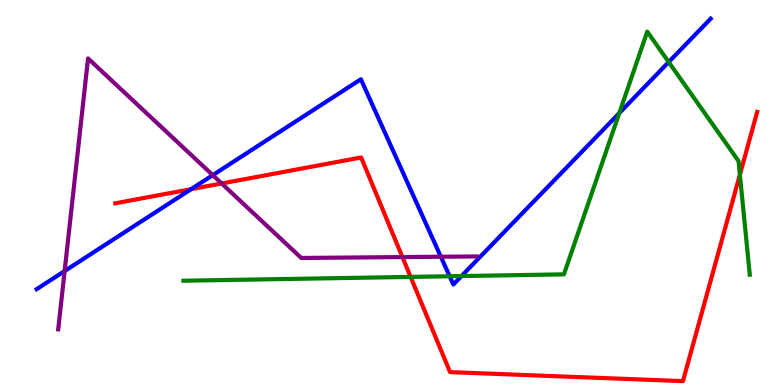[{'lines': ['blue', 'red'], 'intersections': [{'x': 2.47, 'y': 5.09}]}, {'lines': ['green', 'red'], 'intersections': [{'x': 5.3, 'y': 2.81}, {'x': 9.55, 'y': 5.46}]}, {'lines': ['purple', 'red'], 'intersections': [{'x': 2.86, 'y': 5.23}, {'x': 5.19, 'y': 3.32}]}, {'lines': ['blue', 'green'], 'intersections': [{'x': 5.8, 'y': 2.82}, {'x': 5.96, 'y': 2.83}, {'x': 7.99, 'y': 7.06}, {'x': 8.63, 'y': 8.39}]}, {'lines': ['blue', 'purple'], 'intersections': [{'x': 0.834, 'y': 2.96}, {'x': 2.75, 'y': 5.45}, {'x': 5.69, 'y': 3.33}]}, {'lines': ['green', 'purple'], 'intersections': []}]